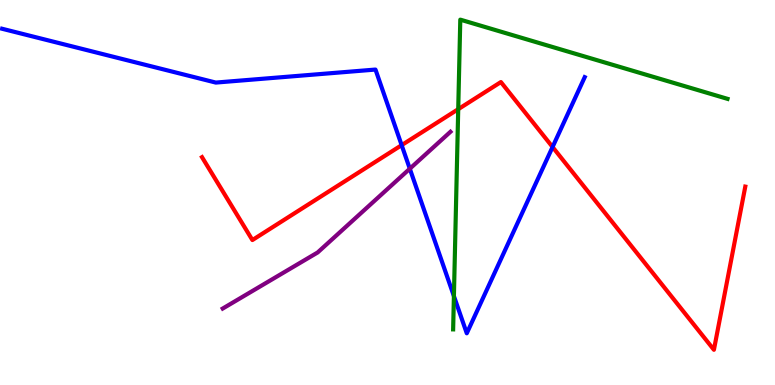[{'lines': ['blue', 'red'], 'intersections': [{'x': 5.18, 'y': 6.23}, {'x': 7.13, 'y': 6.18}]}, {'lines': ['green', 'red'], 'intersections': [{'x': 5.91, 'y': 7.16}]}, {'lines': ['purple', 'red'], 'intersections': []}, {'lines': ['blue', 'green'], 'intersections': [{'x': 5.86, 'y': 2.31}]}, {'lines': ['blue', 'purple'], 'intersections': [{'x': 5.29, 'y': 5.62}]}, {'lines': ['green', 'purple'], 'intersections': []}]